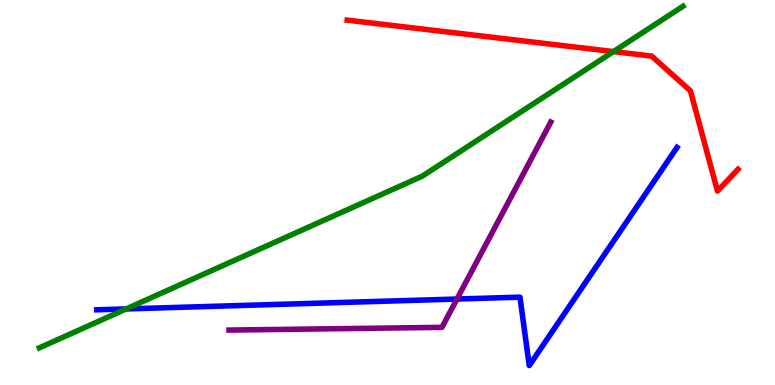[{'lines': ['blue', 'red'], 'intersections': []}, {'lines': ['green', 'red'], 'intersections': [{'x': 7.92, 'y': 8.66}]}, {'lines': ['purple', 'red'], 'intersections': []}, {'lines': ['blue', 'green'], 'intersections': [{'x': 1.63, 'y': 1.98}]}, {'lines': ['blue', 'purple'], 'intersections': [{'x': 5.9, 'y': 2.23}]}, {'lines': ['green', 'purple'], 'intersections': []}]